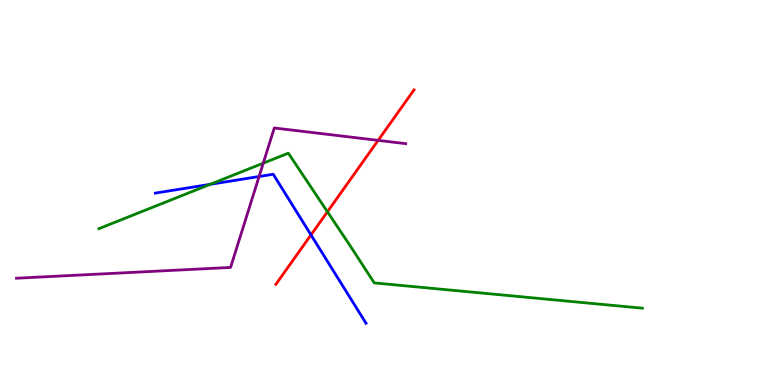[{'lines': ['blue', 'red'], 'intersections': [{'x': 4.01, 'y': 3.9}]}, {'lines': ['green', 'red'], 'intersections': [{'x': 4.22, 'y': 4.5}]}, {'lines': ['purple', 'red'], 'intersections': [{'x': 4.88, 'y': 6.35}]}, {'lines': ['blue', 'green'], 'intersections': [{'x': 2.71, 'y': 5.21}]}, {'lines': ['blue', 'purple'], 'intersections': [{'x': 3.34, 'y': 5.42}]}, {'lines': ['green', 'purple'], 'intersections': [{'x': 3.4, 'y': 5.76}]}]